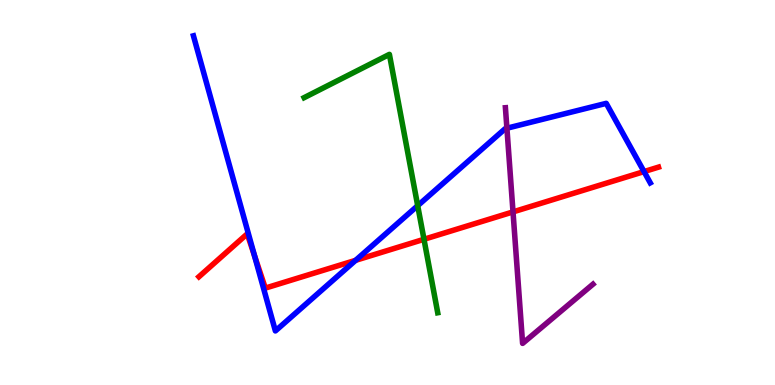[{'lines': ['blue', 'red'], 'intersections': [{'x': 3.28, 'y': 3.37}, {'x': 4.59, 'y': 3.24}, {'x': 8.31, 'y': 5.54}]}, {'lines': ['green', 'red'], 'intersections': [{'x': 5.47, 'y': 3.78}]}, {'lines': ['purple', 'red'], 'intersections': [{'x': 6.62, 'y': 4.5}]}, {'lines': ['blue', 'green'], 'intersections': [{'x': 5.39, 'y': 4.66}]}, {'lines': ['blue', 'purple'], 'intersections': [{'x': 6.54, 'y': 6.67}]}, {'lines': ['green', 'purple'], 'intersections': []}]